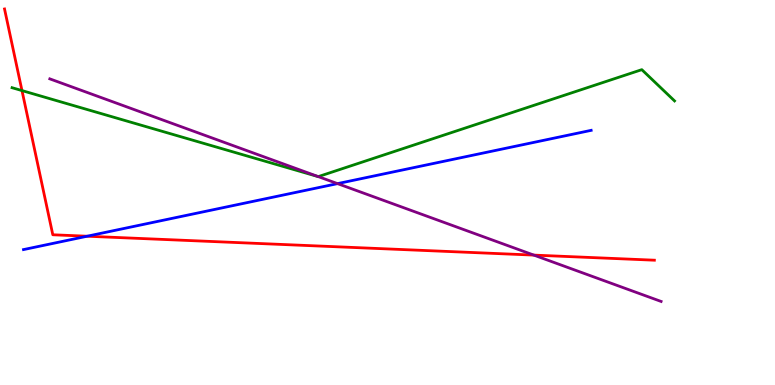[{'lines': ['blue', 'red'], 'intersections': [{'x': 1.12, 'y': 3.86}]}, {'lines': ['green', 'red'], 'intersections': [{'x': 0.284, 'y': 7.65}]}, {'lines': ['purple', 'red'], 'intersections': [{'x': 6.89, 'y': 3.37}]}, {'lines': ['blue', 'green'], 'intersections': []}, {'lines': ['blue', 'purple'], 'intersections': [{'x': 4.36, 'y': 5.23}]}, {'lines': ['green', 'purple'], 'intersections': [{'x': 4.11, 'y': 5.41}]}]